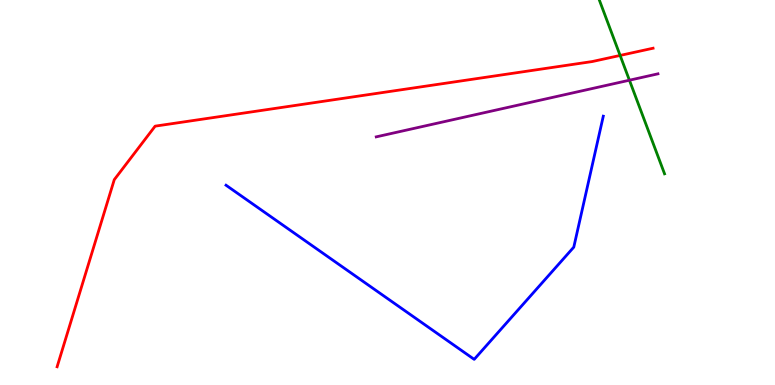[{'lines': ['blue', 'red'], 'intersections': []}, {'lines': ['green', 'red'], 'intersections': [{'x': 8.0, 'y': 8.56}]}, {'lines': ['purple', 'red'], 'intersections': []}, {'lines': ['blue', 'green'], 'intersections': []}, {'lines': ['blue', 'purple'], 'intersections': []}, {'lines': ['green', 'purple'], 'intersections': [{'x': 8.12, 'y': 7.92}]}]